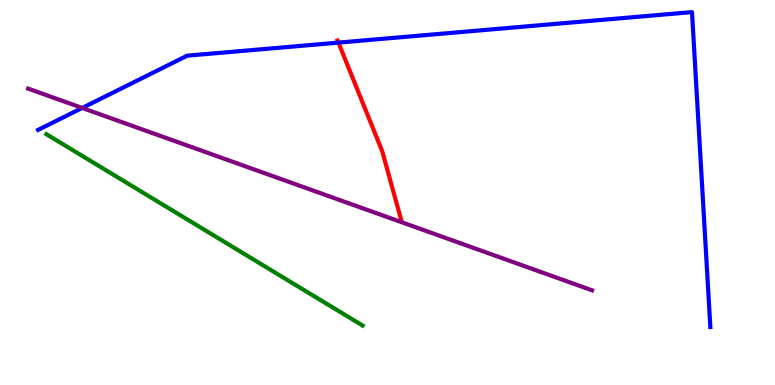[{'lines': ['blue', 'red'], 'intersections': [{'x': 4.37, 'y': 8.89}]}, {'lines': ['green', 'red'], 'intersections': []}, {'lines': ['purple', 'red'], 'intersections': []}, {'lines': ['blue', 'green'], 'intersections': []}, {'lines': ['blue', 'purple'], 'intersections': [{'x': 1.06, 'y': 7.2}]}, {'lines': ['green', 'purple'], 'intersections': []}]